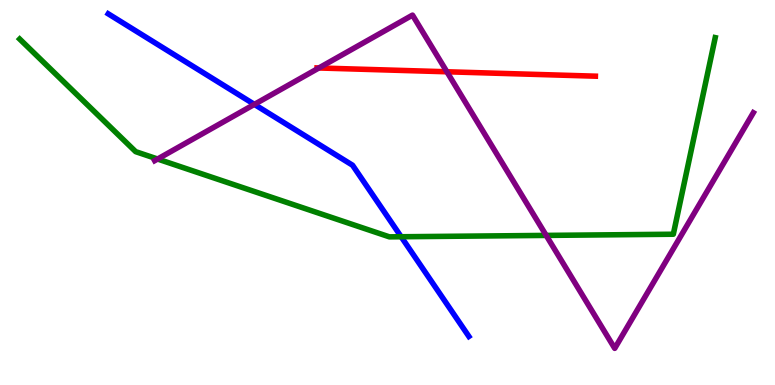[{'lines': ['blue', 'red'], 'intersections': []}, {'lines': ['green', 'red'], 'intersections': []}, {'lines': ['purple', 'red'], 'intersections': [{'x': 4.11, 'y': 8.23}, {'x': 5.77, 'y': 8.14}]}, {'lines': ['blue', 'green'], 'intersections': [{'x': 5.18, 'y': 3.85}]}, {'lines': ['blue', 'purple'], 'intersections': [{'x': 3.28, 'y': 7.29}]}, {'lines': ['green', 'purple'], 'intersections': [{'x': 2.03, 'y': 5.87}, {'x': 7.05, 'y': 3.89}]}]